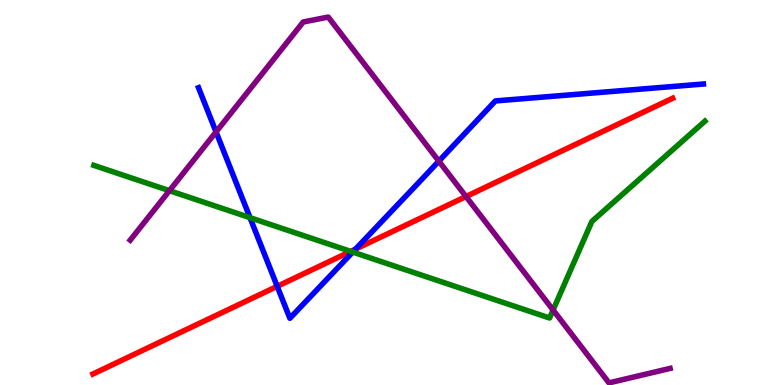[{'lines': ['blue', 'red'], 'intersections': [{'x': 3.58, 'y': 2.56}, {'x': 4.59, 'y': 3.53}]}, {'lines': ['green', 'red'], 'intersections': [{'x': 4.52, 'y': 3.47}]}, {'lines': ['purple', 'red'], 'intersections': [{'x': 6.01, 'y': 4.9}]}, {'lines': ['blue', 'green'], 'intersections': [{'x': 3.23, 'y': 4.35}, {'x': 4.55, 'y': 3.45}]}, {'lines': ['blue', 'purple'], 'intersections': [{'x': 2.79, 'y': 6.57}, {'x': 5.66, 'y': 5.81}]}, {'lines': ['green', 'purple'], 'intersections': [{'x': 2.19, 'y': 5.05}, {'x': 7.14, 'y': 1.95}]}]